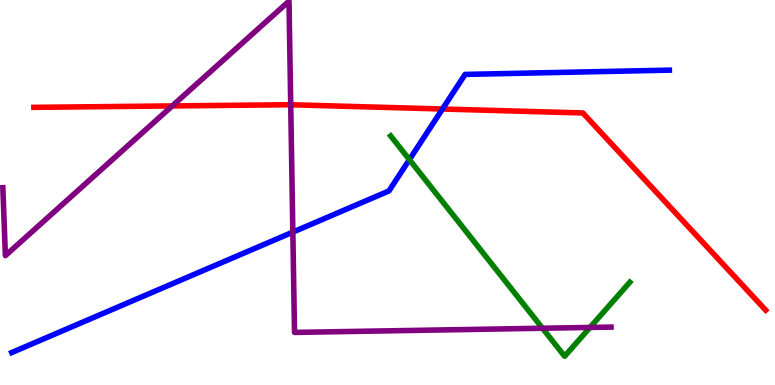[{'lines': ['blue', 'red'], 'intersections': [{'x': 5.71, 'y': 7.17}]}, {'lines': ['green', 'red'], 'intersections': []}, {'lines': ['purple', 'red'], 'intersections': [{'x': 2.22, 'y': 7.25}, {'x': 3.75, 'y': 7.28}]}, {'lines': ['blue', 'green'], 'intersections': [{'x': 5.28, 'y': 5.85}]}, {'lines': ['blue', 'purple'], 'intersections': [{'x': 3.78, 'y': 3.97}]}, {'lines': ['green', 'purple'], 'intersections': [{'x': 7.0, 'y': 1.47}, {'x': 7.61, 'y': 1.5}]}]